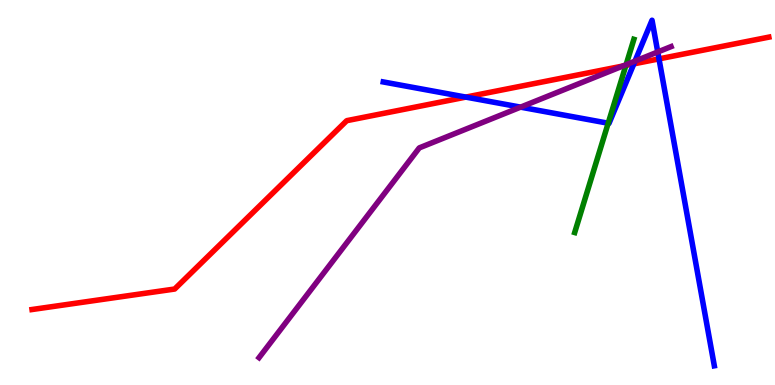[{'lines': ['blue', 'red'], 'intersections': [{'x': 6.01, 'y': 7.48}, {'x': 8.18, 'y': 8.34}, {'x': 8.5, 'y': 8.47}]}, {'lines': ['green', 'red'], 'intersections': [{'x': 8.08, 'y': 8.3}]}, {'lines': ['purple', 'red'], 'intersections': [{'x': 8.04, 'y': 8.28}]}, {'lines': ['blue', 'green'], 'intersections': [{'x': 7.85, 'y': 6.8}]}, {'lines': ['blue', 'purple'], 'intersections': [{'x': 6.72, 'y': 7.22}, {'x': 8.19, 'y': 8.41}, {'x': 8.49, 'y': 8.65}]}, {'lines': ['green', 'purple'], 'intersections': [{'x': 8.08, 'y': 8.32}]}]